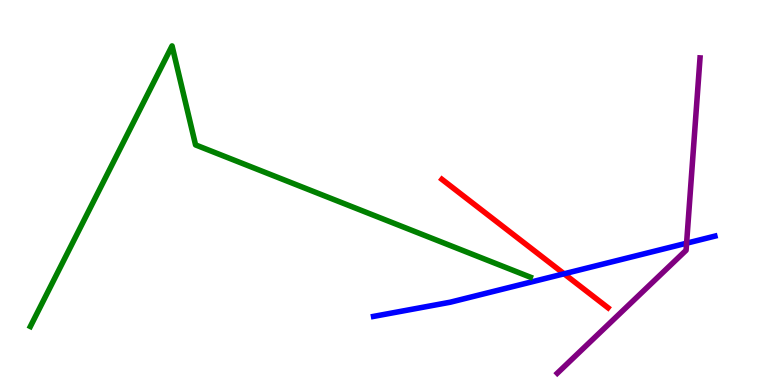[{'lines': ['blue', 'red'], 'intersections': [{'x': 7.28, 'y': 2.89}]}, {'lines': ['green', 'red'], 'intersections': []}, {'lines': ['purple', 'red'], 'intersections': []}, {'lines': ['blue', 'green'], 'intersections': []}, {'lines': ['blue', 'purple'], 'intersections': [{'x': 8.86, 'y': 3.68}]}, {'lines': ['green', 'purple'], 'intersections': []}]